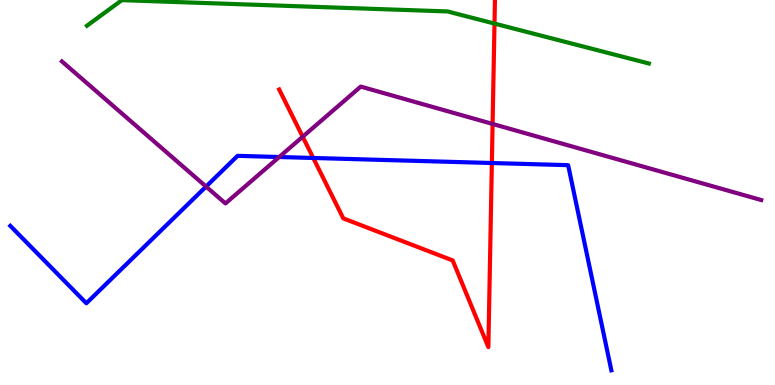[{'lines': ['blue', 'red'], 'intersections': [{'x': 4.04, 'y': 5.9}, {'x': 6.35, 'y': 5.77}]}, {'lines': ['green', 'red'], 'intersections': [{'x': 6.38, 'y': 9.39}]}, {'lines': ['purple', 'red'], 'intersections': [{'x': 3.91, 'y': 6.45}, {'x': 6.36, 'y': 6.78}]}, {'lines': ['blue', 'green'], 'intersections': []}, {'lines': ['blue', 'purple'], 'intersections': [{'x': 2.66, 'y': 5.15}, {'x': 3.6, 'y': 5.92}]}, {'lines': ['green', 'purple'], 'intersections': []}]